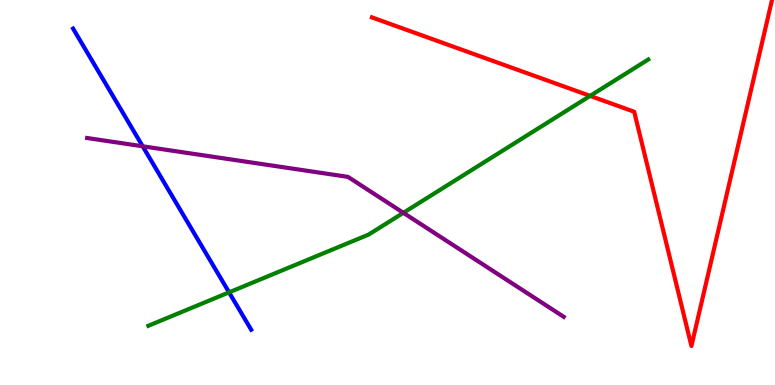[{'lines': ['blue', 'red'], 'intersections': []}, {'lines': ['green', 'red'], 'intersections': [{'x': 7.61, 'y': 7.51}]}, {'lines': ['purple', 'red'], 'intersections': []}, {'lines': ['blue', 'green'], 'intersections': [{'x': 2.96, 'y': 2.41}]}, {'lines': ['blue', 'purple'], 'intersections': [{'x': 1.84, 'y': 6.2}]}, {'lines': ['green', 'purple'], 'intersections': [{'x': 5.2, 'y': 4.47}]}]